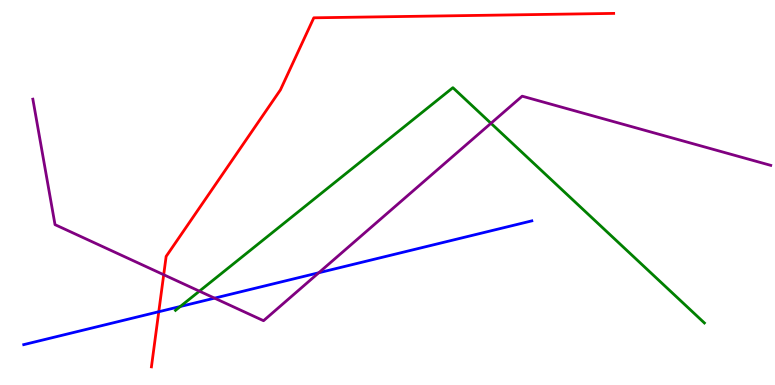[{'lines': ['blue', 'red'], 'intersections': [{'x': 2.05, 'y': 1.9}]}, {'lines': ['green', 'red'], 'intersections': []}, {'lines': ['purple', 'red'], 'intersections': [{'x': 2.11, 'y': 2.86}]}, {'lines': ['blue', 'green'], 'intersections': [{'x': 2.33, 'y': 2.04}]}, {'lines': ['blue', 'purple'], 'intersections': [{'x': 2.77, 'y': 2.26}, {'x': 4.11, 'y': 2.92}]}, {'lines': ['green', 'purple'], 'intersections': [{'x': 2.57, 'y': 2.44}, {'x': 6.33, 'y': 6.8}]}]